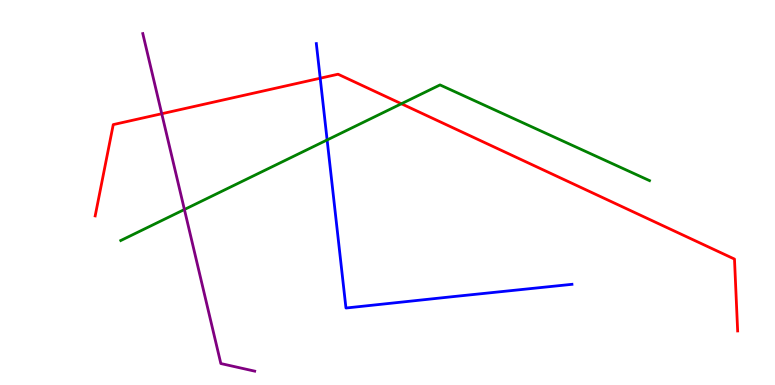[{'lines': ['blue', 'red'], 'intersections': [{'x': 4.13, 'y': 7.97}]}, {'lines': ['green', 'red'], 'intersections': [{'x': 5.18, 'y': 7.31}]}, {'lines': ['purple', 'red'], 'intersections': [{'x': 2.09, 'y': 7.05}]}, {'lines': ['blue', 'green'], 'intersections': [{'x': 4.22, 'y': 6.36}]}, {'lines': ['blue', 'purple'], 'intersections': []}, {'lines': ['green', 'purple'], 'intersections': [{'x': 2.38, 'y': 4.56}]}]